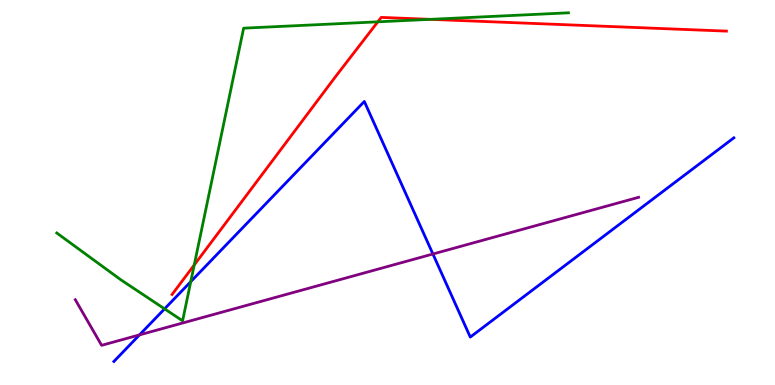[{'lines': ['blue', 'red'], 'intersections': []}, {'lines': ['green', 'red'], 'intersections': [{'x': 2.51, 'y': 3.12}, {'x': 4.88, 'y': 9.43}, {'x': 5.55, 'y': 9.5}]}, {'lines': ['purple', 'red'], 'intersections': []}, {'lines': ['blue', 'green'], 'intersections': [{'x': 2.12, 'y': 1.98}, {'x': 2.46, 'y': 2.68}]}, {'lines': ['blue', 'purple'], 'intersections': [{'x': 1.8, 'y': 1.3}, {'x': 5.59, 'y': 3.4}]}, {'lines': ['green', 'purple'], 'intersections': []}]